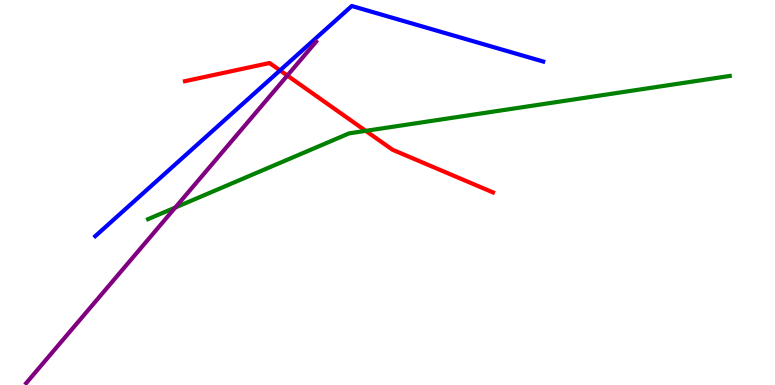[{'lines': ['blue', 'red'], 'intersections': [{'x': 3.61, 'y': 8.17}]}, {'lines': ['green', 'red'], 'intersections': [{'x': 4.72, 'y': 6.6}]}, {'lines': ['purple', 'red'], 'intersections': [{'x': 3.71, 'y': 8.04}]}, {'lines': ['blue', 'green'], 'intersections': []}, {'lines': ['blue', 'purple'], 'intersections': []}, {'lines': ['green', 'purple'], 'intersections': [{'x': 2.26, 'y': 4.61}]}]